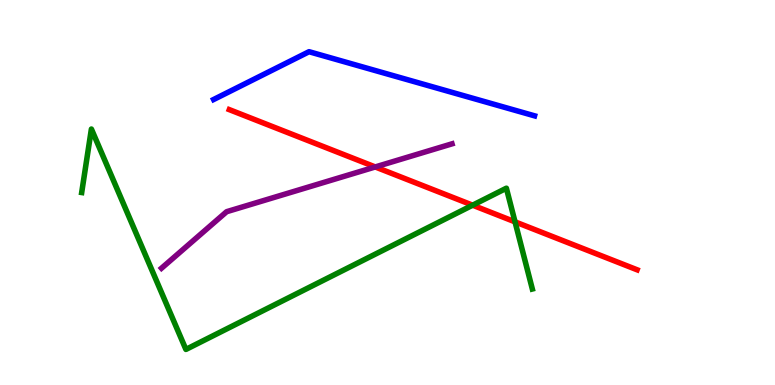[{'lines': ['blue', 'red'], 'intersections': []}, {'lines': ['green', 'red'], 'intersections': [{'x': 6.1, 'y': 4.67}, {'x': 6.65, 'y': 4.24}]}, {'lines': ['purple', 'red'], 'intersections': [{'x': 4.84, 'y': 5.66}]}, {'lines': ['blue', 'green'], 'intersections': []}, {'lines': ['blue', 'purple'], 'intersections': []}, {'lines': ['green', 'purple'], 'intersections': []}]